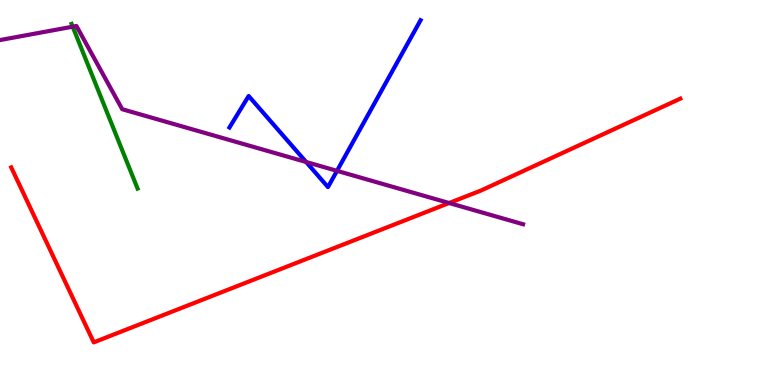[{'lines': ['blue', 'red'], 'intersections': []}, {'lines': ['green', 'red'], 'intersections': []}, {'lines': ['purple', 'red'], 'intersections': [{'x': 5.8, 'y': 4.73}]}, {'lines': ['blue', 'green'], 'intersections': []}, {'lines': ['blue', 'purple'], 'intersections': [{'x': 3.95, 'y': 5.79}, {'x': 4.35, 'y': 5.56}]}, {'lines': ['green', 'purple'], 'intersections': [{'x': 0.938, 'y': 9.31}]}]